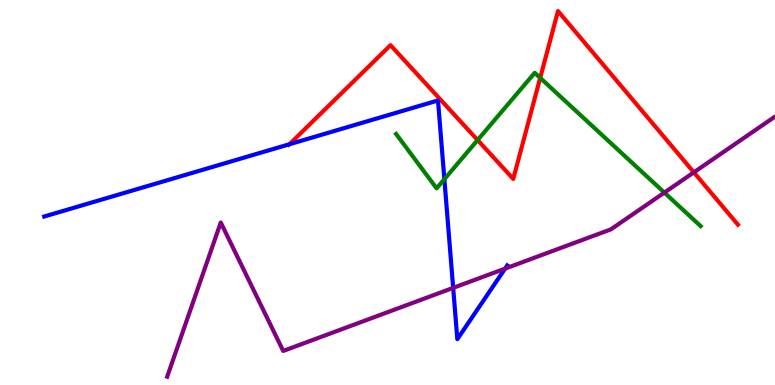[{'lines': ['blue', 'red'], 'intersections': [{'x': 3.74, 'y': 6.25}]}, {'lines': ['green', 'red'], 'intersections': [{'x': 6.16, 'y': 6.36}, {'x': 6.97, 'y': 7.98}]}, {'lines': ['purple', 'red'], 'intersections': [{'x': 8.95, 'y': 5.52}]}, {'lines': ['blue', 'green'], 'intersections': [{'x': 5.73, 'y': 5.35}]}, {'lines': ['blue', 'purple'], 'intersections': [{'x': 5.85, 'y': 2.52}, {'x': 6.52, 'y': 3.02}]}, {'lines': ['green', 'purple'], 'intersections': [{'x': 8.57, 'y': 5.0}]}]